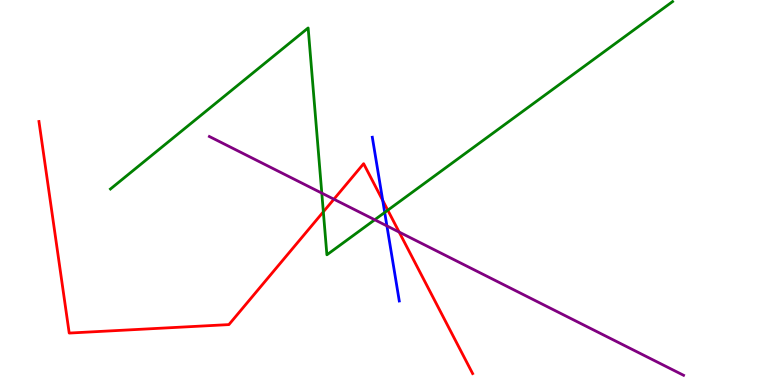[{'lines': ['blue', 'red'], 'intersections': [{'x': 4.94, 'y': 4.79}]}, {'lines': ['green', 'red'], 'intersections': [{'x': 4.17, 'y': 4.5}, {'x': 5.0, 'y': 4.54}]}, {'lines': ['purple', 'red'], 'intersections': [{'x': 4.31, 'y': 4.83}, {'x': 5.15, 'y': 3.97}]}, {'lines': ['blue', 'green'], 'intersections': [{'x': 4.96, 'y': 4.48}]}, {'lines': ['blue', 'purple'], 'intersections': [{'x': 4.99, 'y': 4.13}]}, {'lines': ['green', 'purple'], 'intersections': [{'x': 4.15, 'y': 4.98}, {'x': 4.84, 'y': 4.29}]}]